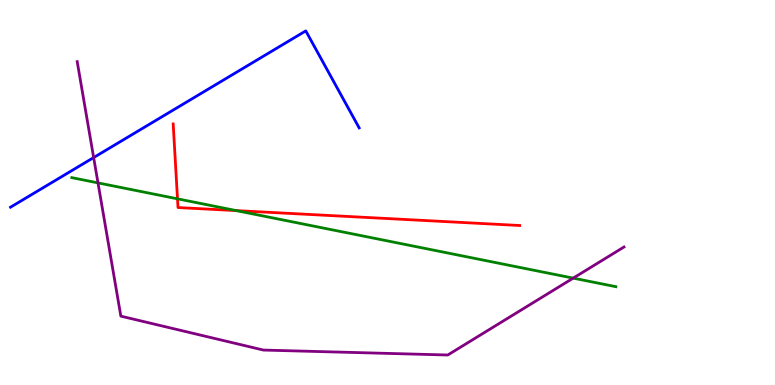[{'lines': ['blue', 'red'], 'intersections': []}, {'lines': ['green', 'red'], 'intersections': [{'x': 2.29, 'y': 4.84}, {'x': 3.05, 'y': 4.53}]}, {'lines': ['purple', 'red'], 'intersections': []}, {'lines': ['blue', 'green'], 'intersections': []}, {'lines': ['blue', 'purple'], 'intersections': [{'x': 1.21, 'y': 5.91}]}, {'lines': ['green', 'purple'], 'intersections': [{'x': 1.26, 'y': 5.25}, {'x': 7.4, 'y': 2.78}]}]